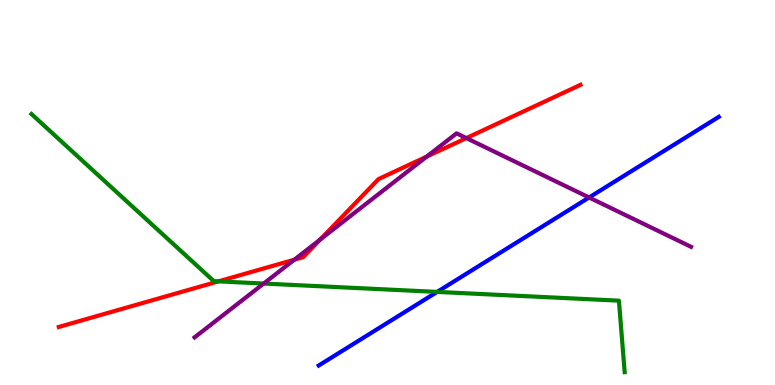[{'lines': ['blue', 'red'], 'intersections': []}, {'lines': ['green', 'red'], 'intersections': [{'x': 2.82, 'y': 2.69}]}, {'lines': ['purple', 'red'], 'intersections': [{'x': 3.8, 'y': 3.25}, {'x': 4.13, 'y': 3.78}, {'x': 5.51, 'y': 5.93}, {'x': 6.02, 'y': 6.41}]}, {'lines': ['blue', 'green'], 'intersections': [{'x': 5.64, 'y': 2.42}]}, {'lines': ['blue', 'purple'], 'intersections': [{'x': 7.6, 'y': 4.87}]}, {'lines': ['green', 'purple'], 'intersections': [{'x': 3.4, 'y': 2.64}]}]